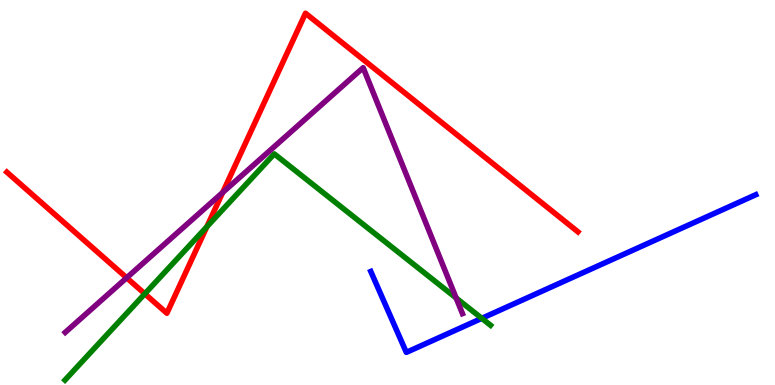[{'lines': ['blue', 'red'], 'intersections': []}, {'lines': ['green', 'red'], 'intersections': [{'x': 1.87, 'y': 2.37}, {'x': 2.67, 'y': 4.11}]}, {'lines': ['purple', 'red'], 'intersections': [{'x': 1.63, 'y': 2.78}, {'x': 2.87, 'y': 5.0}]}, {'lines': ['blue', 'green'], 'intersections': [{'x': 6.22, 'y': 1.73}]}, {'lines': ['blue', 'purple'], 'intersections': []}, {'lines': ['green', 'purple'], 'intersections': [{'x': 5.89, 'y': 2.26}]}]